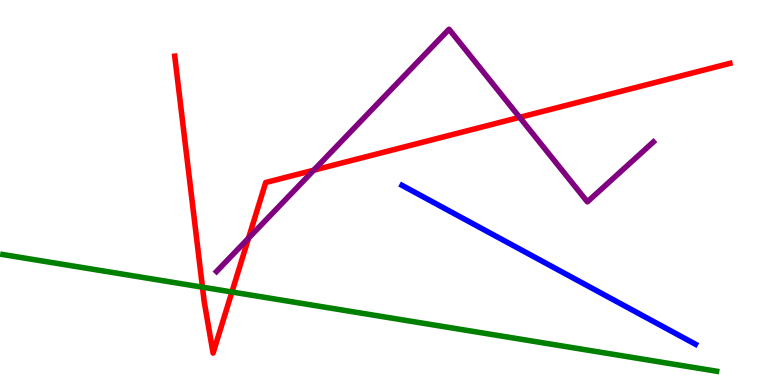[{'lines': ['blue', 'red'], 'intersections': []}, {'lines': ['green', 'red'], 'intersections': [{'x': 2.61, 'y': 2.54}, {'x': 2.99, 'y': 2.42}]}, {'lines': ['purple', 'red'], 'intersections': [{'x': 3.21, 'y': 3.81}, {'x': 4.05, 'y': 5.58}, {'x': 6.71, 'y': 6.95}]}, {'lines': ['blue', 'green'], 'intersections': []}, {'lines': ['blue', 'purple'], 'intersections': []}, {'lines': ['green', 'purple'], 'intersections': []}]